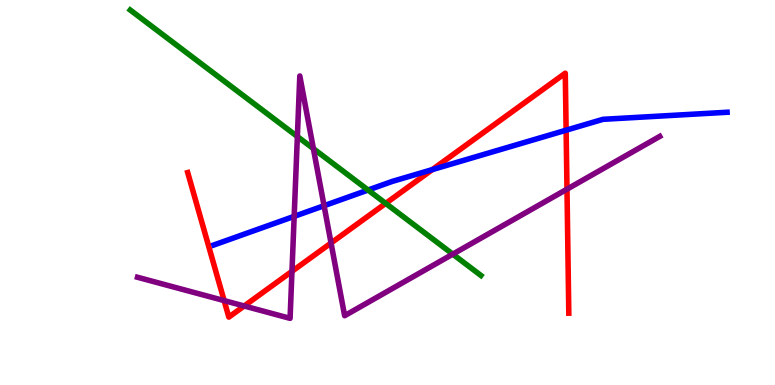[{'lines': ['blue', 'red'], 'intersections': [{'x': 5.58, 'y': 5.59}, {'x': 7.3, 'y': 6.62}]}, {'lines': ['green', 'red'], 'intersections': [{'x': 4.98, 'y': 4.72}]}, {'lines': ['purple', 'red'], 'intersections': [{'x': 2.89, 'y': 2.19}, {'x': 3.15, 'y': 2.05}, {'x': 3.77, 'y': 2.95}, {'x': 4.27, 'y': 3.69}, {'x': 7.32, 'y': 5.09}]}, {'lines': ['blue', 'green'], 'intersections': [{'x': 4.75, 'y': 5.06}]}, {'lines': ['blue', 'purple'], 'intersections': [{'x': 3.8, 'y': 4.38}, {'x': 4.18, 'y': 4.66}]}, {'lines': ['green', 'purple'], 'intersections': [{'x': 3.84, 'y': 6.45}, {'x': 4.04, 'y': 6.14}, {'x': 5.84, 'y': 3.4}]}]